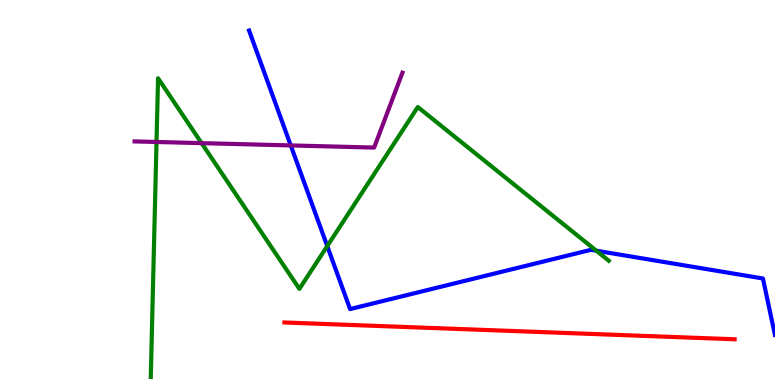[{'lines': ['blue', 'red'], 'intersections': []}, {'lines': ['green', 'red'], 'intersections': []}, {'lines': ['purple', 'red'], 'intersections': []}, {'lines': ['blue', 'green'], 'intersections': [{'x': 4.22, 'y': 3.61}, {'x': 7.69, 'y': 3.49}]}, {'lines': ['blue', 'purple'], 'intersections': [{'x': 3.75, 'y': 6.22}]}, {'lines': ['green', 'purple'], 'intersections': [{'x': 2.02, 'y': 6.31}, {'x': 2.6, 'y': 6.28}]}]